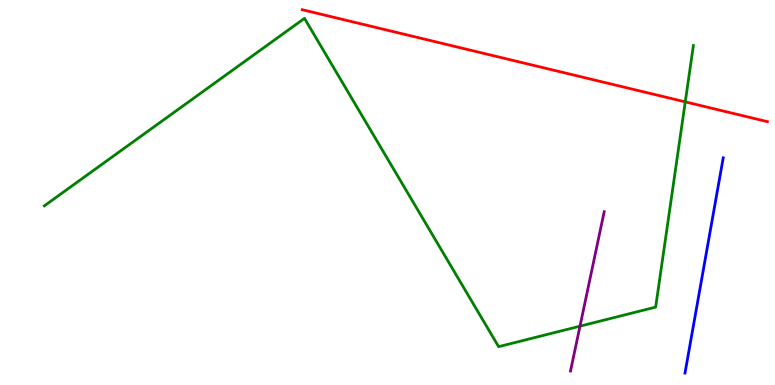[{'lines': ['blue', 'red'], 'intersections': []}, {'lines': ['green', 'red'], 'intersections': [{'x': 8.84, 'y': 7.35}]}, {'lines': ['purple', 'red'], 'intersections': []}, {'lines': ['blue', 'green'], 'intersections': []}, {'lines': ['blue', 'purple'], 'intersections': []}, {'lines': ['green', 'purple'], 'intersections': [{'x': 7.48, 'y': 1.53}]}]